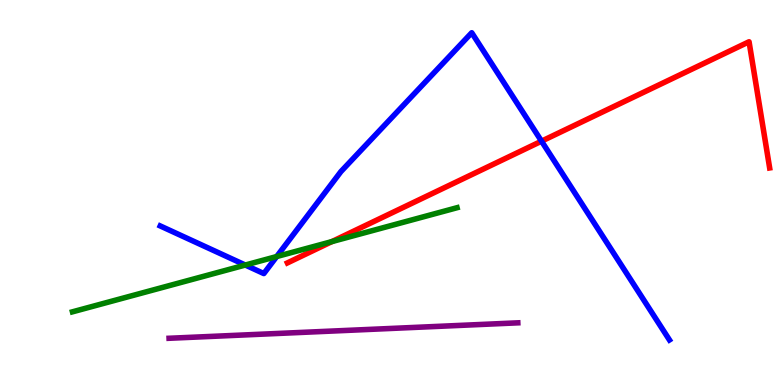[{'lines': ['blue', 'red'], 'intersections': [{'x': 6.99, 'y': 6.33}]}, {'lines': ['green', 'red'], 'intersections': [{'x': 4.28, 'y': 3.72}]}, {'lines': ['purple', 'red'], 'intersections': []}, {'lines': ['blue', 'green'], 'intersections': [{'x': 3.17, 'y': 3.12}, {'x': 3.57, 'y': 3.34}]}, {'lines': ['blue', 'purple'], 'intersections': []}, {'lines': ['green', 'purple'], 'intersections': []}]